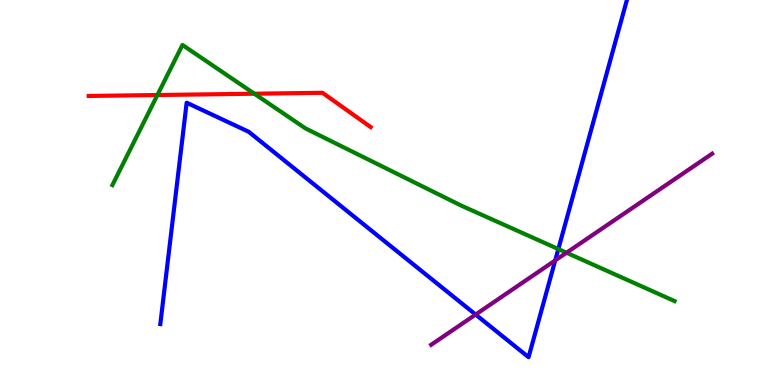[{'lines': ['blue', 'red'], 'intersections': []}, {'lines': ['green', 'red'], 'intersections': [{'x': 2.03, 'y': 7.53}, {'x': 3.28, 'y': 7.57}]}, {'lines': ['purple', 'red'], 'intersections': []}, {'lines': ['blue', 'green'], 'intersections': [{'x': 7.2, 'y': 3.53}]}, {'lines': ['blue', 'purple'], 'intersections': [{'x': 6.14, 'y': 1.83}, {'x': 7.16, 'y': 3.24}]}, {'lines': ['green', 'purple'], 'intersections': [{'x': 7.31, 'y': 3.44}]}]